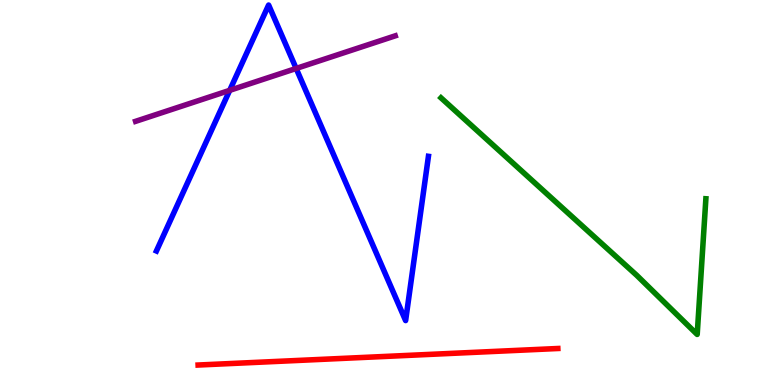[{'lines': ['blue', 'red'], 'intersections': []}, {'lines': ['green', 'red'], 'intersections': []}, {'lines': ['purple', 'red'], 'intersections': []}, {'lines': ['blue', 'green'], 'intersections': []}, {'lines': ['blue', 'purple'], 'intersections': [{'x': 2.96, 'y': 7.65}, {'x': 3.82, 'y': 8.22}]}, {'lines': ['green', 'purple'], 'intersections': []}]